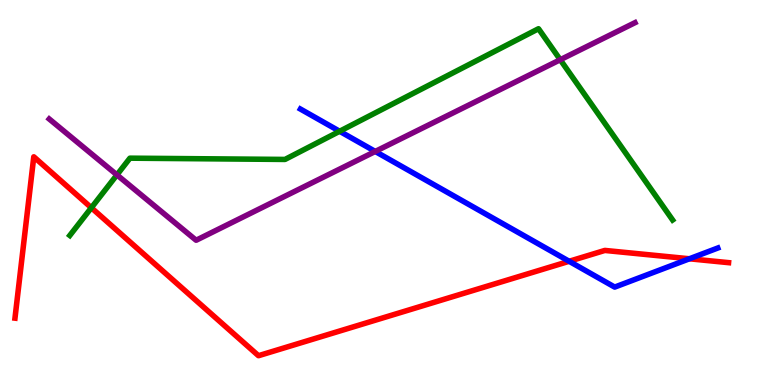[{'lines': ['blue', 'red'], 'intersections': [{'x': 7.34, 'y': 3.21}, {'x': 8.9, 'y': 3.28}]}, {'lines': ['green', 'red'], 'intersections': [{'x': 1.18, 'y': 4.6}]}, {'lines': ['purple', 'red'], 'intersections': []}, {'lines': ['blue', 'green'], 'intersections': [{'x': 4.38, 'y': 6.59}]}, {'lines': ['blue', 'purple'], 'intersections': [{'x': 4.84, 'y': 6.07}]}, {'lines': ['green', 'purple'], 'intersections': [{'x': 1.51, 'y': 5.46}, {'x': 7.23, 'y': 8.45}]}]